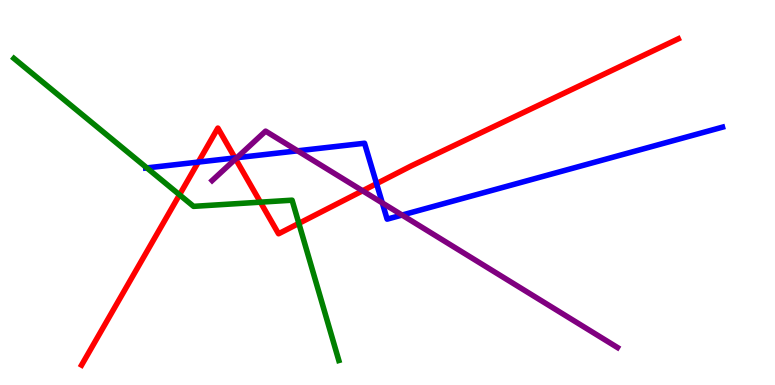[{'lines': ['blue', 'red'], 'intersections': [{'x': 2.56, 'y': 5.79}, {'x': 3.03, 'y': 5.9}, {'x': 4.86, 'y': 5.23}]}, {'lines': ['green', 'red'], 'intersections': [{'x': 2.32, 'y': 4.94}, {'x': 3.36, 'y': 4.75}, {'x': 3.86, 'y': 4.2}]}, {'lines': ['purple', 'red'], 'intersections': [{'x': 3.04, 'y': 5.87}, {'x': 4.68, 'y': 5.04}]}, {'lines': ['blue', 'green'], 'intersections': [{'x': 1.9, 'y': 5.64}]}, {'lines': ['blue', 'purple'], 'intersections': [{'x': 3.06, 'y': 5.9}, {'x': 3.84, 'y': 6.08}, {'x': 4.93, 'y': 4.73}, {'x': 5.19, 'y': 4.41}]}, {'lines': ['green', 'purple'], 'intersections': []}]